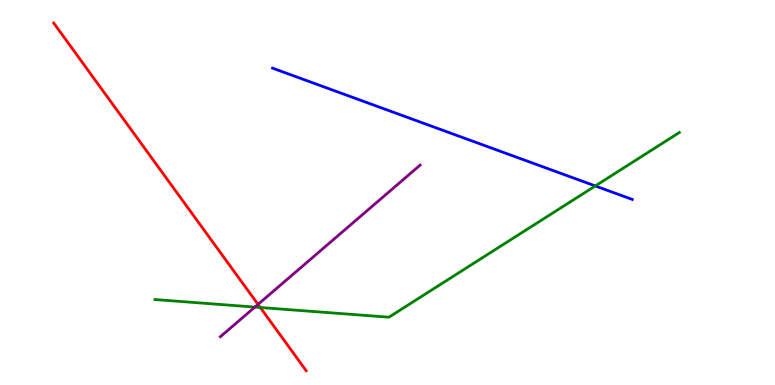[{'lines': ['blue', 'red'], 'intersections': []}, {'lines': ['green', 'red'], 'intersections': [{'x': 3.36, 'y': 2.01}]}, {'lines': ['purple', 'red'], 'intersections': [{'x': 3.33, 'y': 2.09}]}, {'lines': ['blue', 'green'], 'intersections': [{'x': 7.68, 'y': 5.17}]}, {'lines': ['blue', 'purple'], 'intersections': []}, {'lines': ['green', 'purple'], 'intersections': [{'x': 3.29, 'y': 2.02}]}]